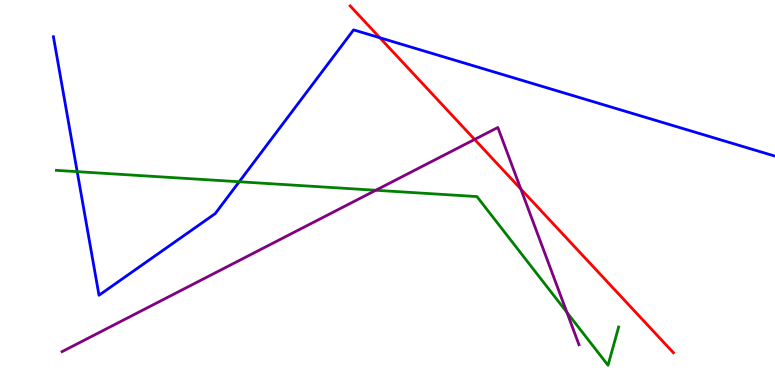[{'lines': ['blue', 'red'], 'intersections': [{'x': 4.9, 'y': 9.02}]}, {'lines': ['green', 'red'], 'intersections': []}, {'lines': ['purple', 'red'], 'intersections': [{'x': 6.12, 'y': 6.38}, {'x': 6.72, 'y': 5.09}]}, {'lines': ['blue', 'green'], 'intersections': [{'x': 0.996, 'y': 5.54}, {'x': 3.09, 'y': 5.28}]}, {'lines': ['blue', 'purple'], 'intersections': []}, {'lines': ['green', 'purple'], 'intersections': [{'x': 4.85, 'y': 5.06}, {'x': 7.31, 'y': 1.89}]}]